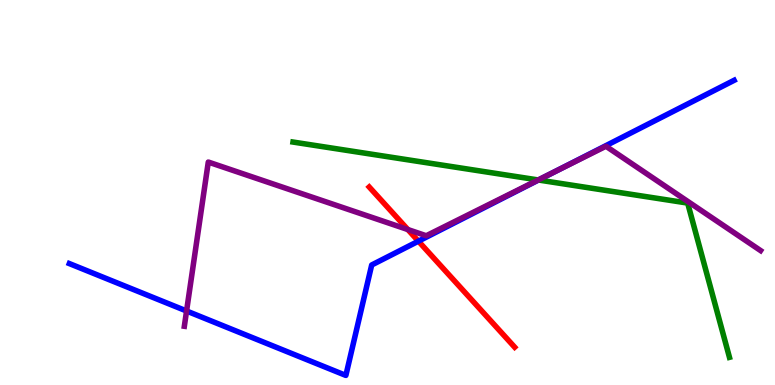[{'lines': ['blue', 'red'], 'intersections': [{'x': 5.4, 'y': 3.74}]}, {'lines': ['green', 'red'], 'intersections': []}, {'lines': ['purple', 'red'], 'intersections': [{'x': 5.26, 'y': 4.04}]}, {'lines': ['blue', 'green'], 'intersections': [{'x': 6.95, 'y': 5.32}]}, {'lines': ['blue', 'purple'], 'intersections': [{'x': 2.41, 'y': 1.92}, {'x': 7.16, 'y': 5.54}]}, {'lines': ['green', 'purple'], 'intersections': [{'x': 6.94, 'y': 5.33}]}]